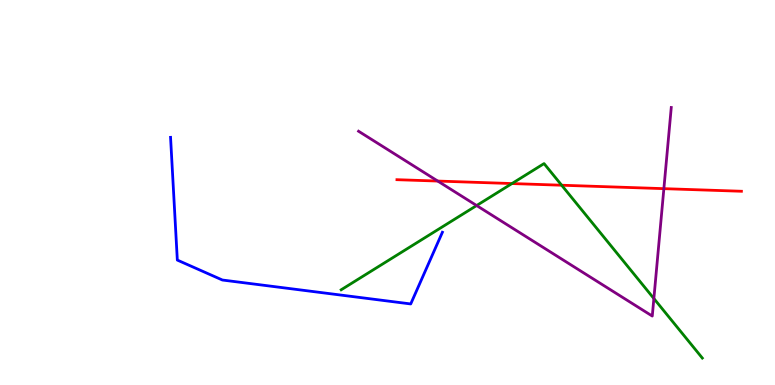[{'lines': ['blue', 'red'], 'intersections': []}, {'lines': ['green', 'red'], 'intersections': [{'x': 6.61, 'y': 5.23}, {'x': 7.25, 'y': 5.19}]}, {'lines': ['purple', 'red'], 'intersections': [{'x': 5.65, 'y': 5.3}, {'x': 8.57, 'y': 5.1}]}, {'lines': ['blue', 'green'], 'intersections': []}, {'lines': ['blue', 'purple'], 'intersections': []}, {'lines': ['green', 'purple'], 'intersections': [{'x': 6.15, 'y': 4.66}, {'x': 8.44, 'y': 2.25}]}]